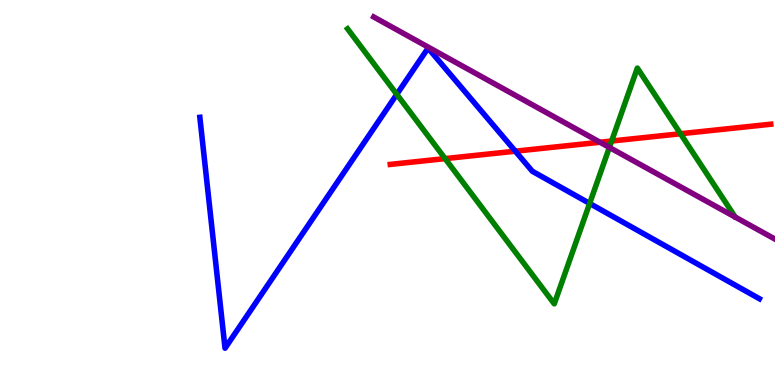[{'lines': ['blue', 'red'], 'intersections': [{'x': 6.65, 'y': 6.07}]}, {'lines': ['green', 'red'], 'intersections': [{'x': 5.74, 'y': 5.88}, {'x': 7.89, 'y': 6.34}, {'x': 8.78, 'y': 6.53}]}, {'lines': ['purple', 'red'], 'intersections': [{'x': 7.74, 'y': 6.31}]}, {'lines': ['blue', 'green'], 'intersections': [{'x': 5.12, 'y': 7.55}, {'x': 7.61, 'y': 4.72}]}, {'lines': ['blue', 'purple'], 'intersections': []}, {'lines': ['green', 'purple'], 'intersections': [{'x': 7.86, 'y': 6.17}]}]